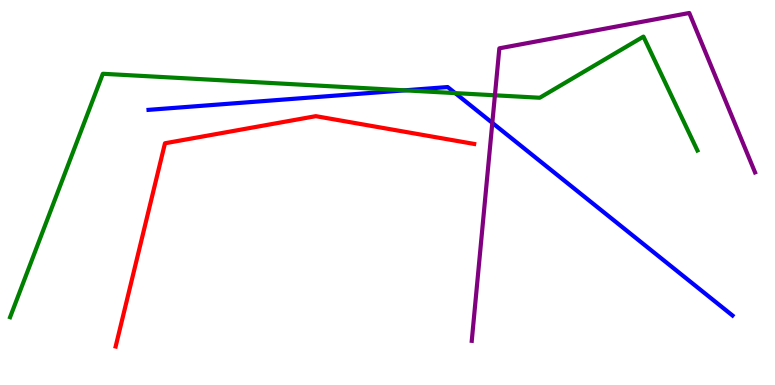[{'lines': ['blue', 'red'], 'intersections': []}, {'lines': ['green', 'red'], 'intersections': []}, {'lines': ['purple', 'red'], 'intersections': []}, {'lines': ['blue', 'green'], 'intersections': [{'x': 5.22, 'y': 7.65}, {'x': 5.87, 'y': 7.58}]}, {'lines': ['blue', 'purple'], 'intersections': [{'x': 6.35, 'y': 6.81}]}, {'lines': ['green', 'purple'], 'intersections': [{'x': 6.39, 'y': 7.52}]}]